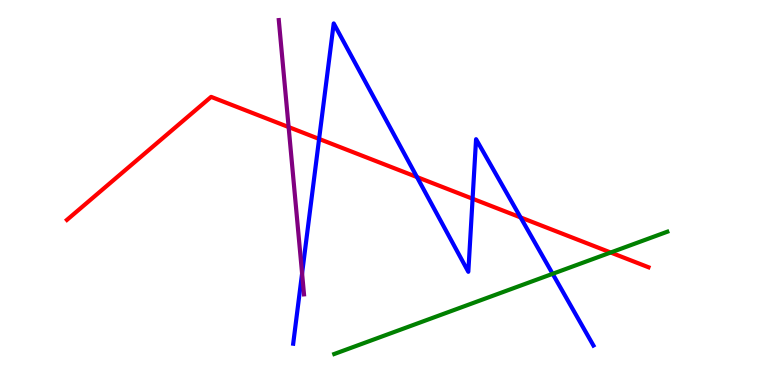[{'lines': ['blue', 'red'], 'intersections': [{'x': 4.12, 'y': 6.39}, {'x': 5.38, 'y': 5.4}, {'x': 6.1, 'y': 4.84}, {'x': 6.72, 'y': 4.35}]}, {'lines': ['green', 'red'], 'intersections': [{'x': 7.88, 'y': 3.44}]}, {'lines': ['purple', 'red'], 'intersections': [{'x': 3.72, 'y': 6.7}]}, {'lines': ['blue', 'green'], 'intersections': [{'x': 7.13, 'y': 2.89}]}, {'lines': ['blue', 'purple'], 'intersections': [{'x': 3.9, 'y': 2.9}]}, {'lines': ['green', 'purple'], 'intersections': []}]